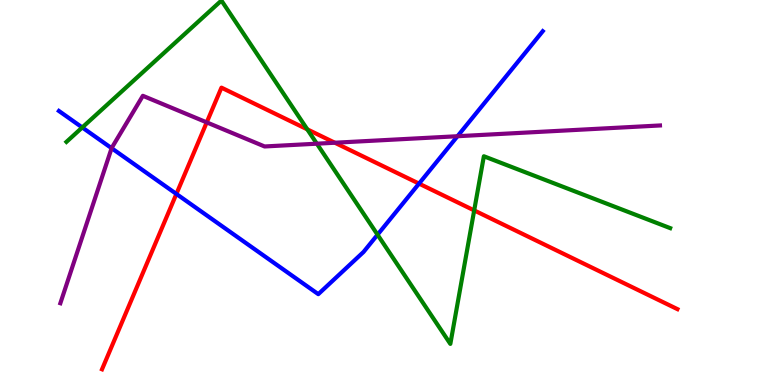[{'lines': ['blue', 'red'], 'intersections': [{'x': 2.28, 'y': 4.96}, {'x': 5.41, 'y': 5.23}]}, {'lines': ['green', 'red'], 'intersections': [{'x': 3.97, 'y': 6.64}, {'x': 6.12, 'y': 4.53}]}, {'lines': ['purple', 'red'], 'intersections': [{'x': 2.67, 'y': 6.82}, {'x': 4.32, 'y': 6.29}]}, {'lines': ['blue', 'green'], 'intersections': [{'x': 1.06, 'y': 6.69}, {'x': 4.87, 'y': 3.9}]}, {'lines': ['blue', 'purple'], 'intersections': [{'x': 1.44, 'y': 6.15}, {'x': 5.9, 'y': 6.46}]}, {'lines': ['green', 'purple'], 'intersections': [{'x': 4.09, 'y': 6.27}]}]